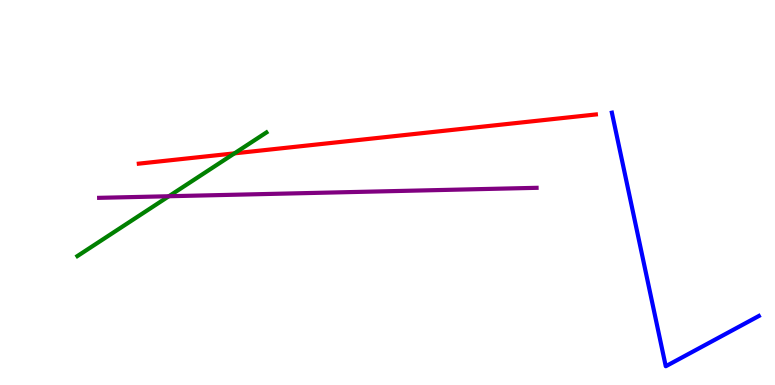[{'lines': ['blue', 'red'], 'intersections': []}, {'lines': ['green', 'red'], 'intersections': [{'x': 3.03, 'y': 6.02}]}, {'lines': ['purple', 'red'], 'intersections': []}, {'lines': ['blue', 'green'], 'intersections': []}, {'lines': ['blue', 'purple'], 'intersections': []}, {'lines': ['green', 'purple'], 'intersections': [{'x': 2.18, 'y': 4.9}]}]